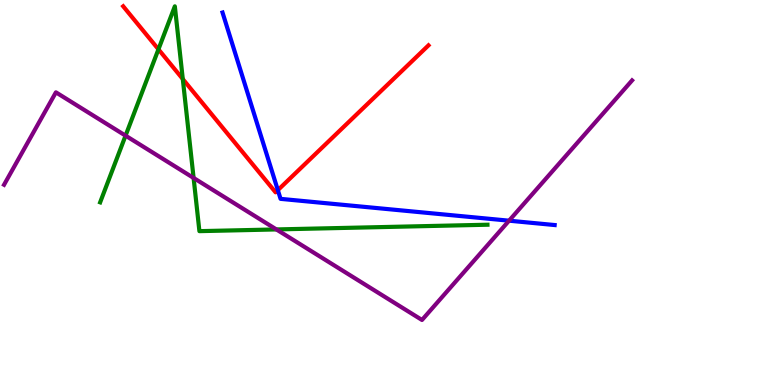[{'lines': ['blue', 'red'], 'intersections': [{'x': 3.59, 'y': 5.06}]}, {'lines': ['green', 'red'], 'intersections': [{'x': 2.04, 'y': 8.72}, {'x': 2.36, 'y': 7.95}]}, {'lines': ['purple', 'red'], 'intersections': []}, {'lines': ['blue', 'green'], 'intersections': []}, {'lines': ['blue', 'purple'], 'intersections': [{'x': 6.57, 'y': 4.27}]}, {'lines': ['green', 'purple'], 'intersections': [{'x': 1.62, 'y': 6.48}, {'x': 2.5, 'y': 5.38}, {'x': 3.57, 'y': 4.04}]}]